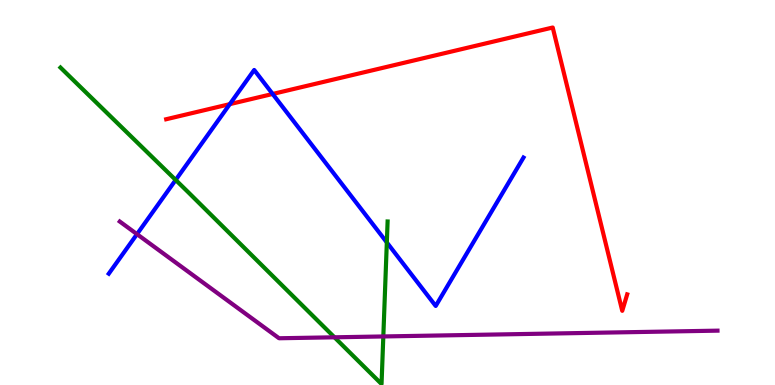[{'lines': ['blue', 'red'], 'intersections': [{'x': 2.97, 'y': 7.3}, {'x': 3.52, 'y': 7.56}]}, {'lines': ['green', 'red'], 'intersections': []}, {'lines': ['purple', 'red'], 'intersections': []}, {'lines': ['blue', 'green'], 'intersections': [{'x': 2.27, 'y': 5.33}, {'x': 4.99, 'y': 3.7}]}, {'lines': ['blue', 'purple'], 'intersections': [{'x': 1.77, 'y': 3.92}]}, {'lines': ['green', 'purple'], 'intersections': [{'x': 4.32, 'y': 1.24}, {'x': 4.95, 'y': 1.26}]}]